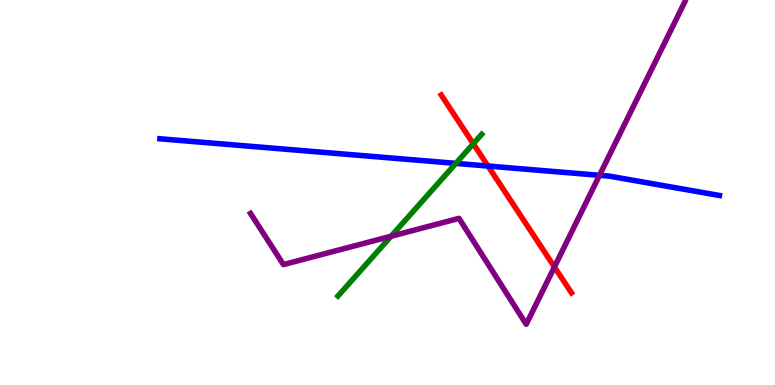[{'lines': ['blue', 'red'], 'intersections': [{'x': 6.3, 'y': 5.69}]}, {'lines': ['green', 'red'], 'intersections': [{'x': 6.11, 'y': 6.27}]}, {'lines': ['purple', 'red'], 'intersections': [{'x': 7.15, 'y': 3.07}]}, {'lines': ['blue', 'green'], 'intersections': [{'x': 5.88, 'y': 5.76}]}, {'lines': ['blue', 'purple'], 'intersections': [{'x': 7.74, 'y': 5.45}]}, {'lines': ['green', 'purple'], 'intersections': [{'x': 5.05, 'y': 3.86}]}]